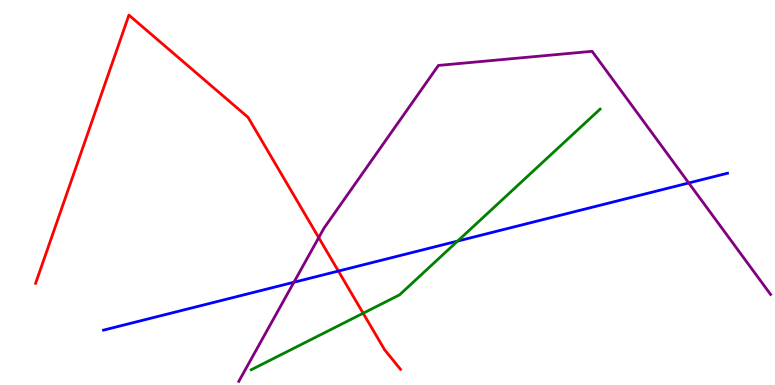[{'lines': ['blue', 'red'], 'intersections': [{'x': 4.37, 'y': 2.96}]}, {'lines': ['green', 'red'], 'intersections': [{'x': 4.69, 'y': 1.86}]}, {'lines': ['purple', 'red'], 'intersections': [{'x': 4.11, 'y': 3.83}]}, {'lines': ['blue', 'green'], 'intersections': [{'x': 5.9, 'y': 3.74}]}, {'lines': ['blue', 'purple'], 'intersections': [{'x': 3.79, 'y': 2.67}, {'x': 8.89, 'y': 5.25}]}, {'lines': ['green', 'purple'], 'intersections': []}]